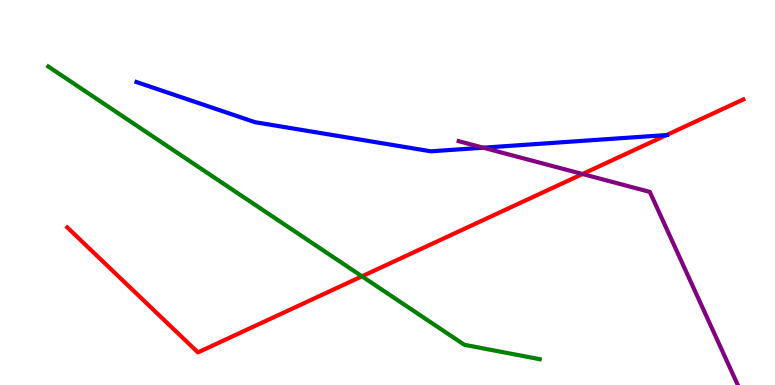[{'lines': ['blue', 'red'], 'intersections': [{'x': 8.6, 'y': 6.49}]}, {'lines': ['green', 'red'], 'intersections': [{'x': 4.67, 'y': 2.82}]}, {'lines': ['purple', 'red'], 'intersections': [{'x': 7.52, 'y': 5.48}]}, {'lines': ['blue', 'green'], 'intersections': []}, {'lines': ['blue', 'purple'], 'intersections': [{'x': 6.24, 'y': 6.16}]}, {'lines': ['green', 'purple'], 'intersections': []}]